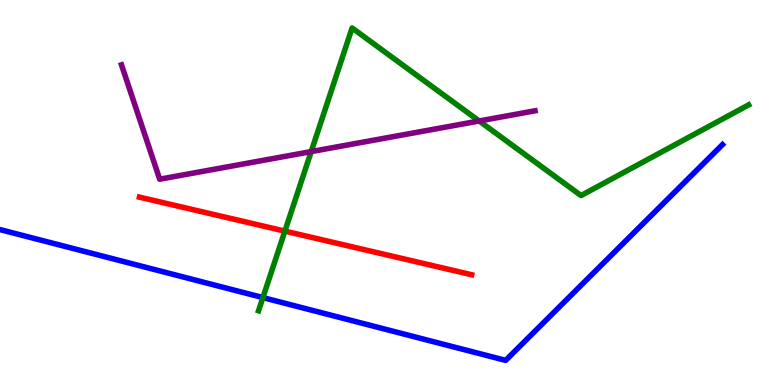[{'lines': ['blue', 'red'], 'intersections': []}, {'lines': ['green', 'red'], 'intersections': [{'x': 3.68, 'y': 4.0}]}, {'lines': ['purple', 'red'], 'intersections': []}, {'lines': ['blue', 'green'], 'intersections': [{'x': 3.39, 'y': 2.27}]}, {'lines': ['blue', 'purple'], 'intersections': []}, {'lines': ['green', 'purple'], 'intersections': [{'x': 4.02, 'y': 6.06}, {'x': 6.18, 'y': 6.86}]}]